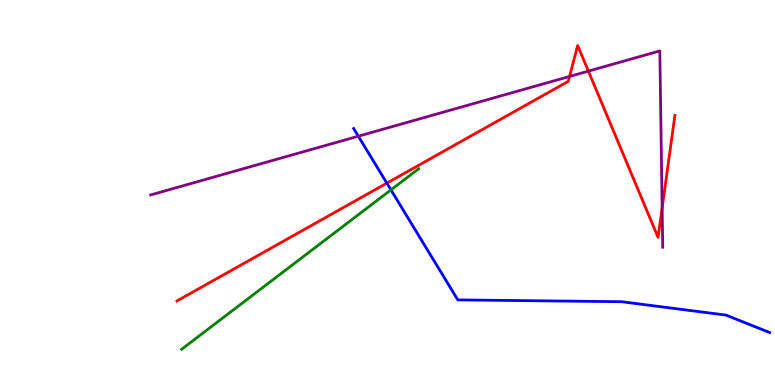[{'lines': ['blue', 'red'], 'intersections': [{'x': 4.99, 'y': 5.24}]}, {'lines': ['green', 'red'], 'intersections': []}, {'lines': ['purple', 'red'], 'intersections': [{'x': 7.35, 'y': 8.01}, {'x': 7.59, 'y': 8.15}, {'x': 8.54, 'y': 4.6}]}, {'lines': ['blue', 'green'], 'intersections': [{'x': 5.04, 'y': 5.07}]}, {'lines': ['blue', 'purple'], 'intersections': [{'x': 4.62, 'y': 6.46}]}, {'lines': ['green', 'purple'], 'intersections': []}]